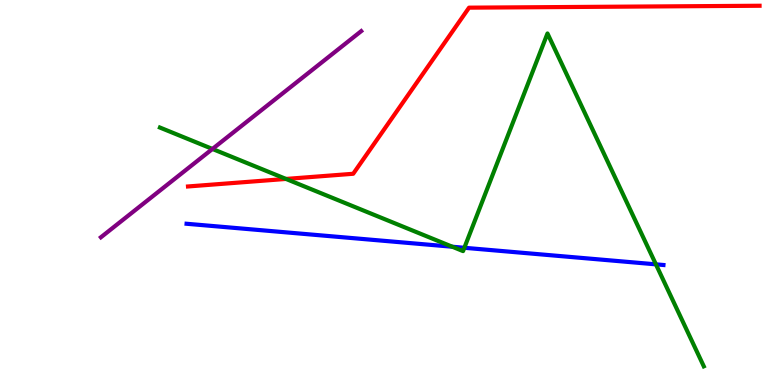[{'lines': ['blue', 'red'], 'intersections': []}, {'lines': ['green', 'red'], 'intersections': [{'x': 3.69, 'y': 5.35}]}, {'lines': ['purple', 'red'], 'intersections': []}, {'lines': ['blue', 'green'], 'intersections': [{'x': 5.84, 'y': 3.59}, {'x': 5.99, 'y': 3.56}, {'x': 8.46, 'y': 3.13}]}, {'lines': ['blue', 'purple'], 'intersections': []}, {'lines': ['green', 'purple'], 'intersections': [{'x': 2.74, 'y': 6.13}]}]